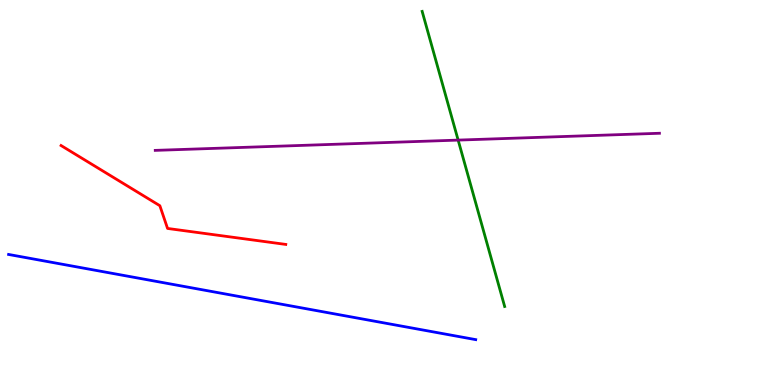[{'lines': ['blue', 'red'], 'intersections': []}, {'lines': ['green', 'red'], 'intersections': []}, {'lines': ['purple', 'red'], 'intersections': []}, {'lines': ['blue', 'green'], 'intersections': []}, {'lines': ['blue', 'purple'], 'intersections': []}, {'lines': ['green', 'purple'], 'intersections': [{'x': 5.91, 'y': 6.36}]}]